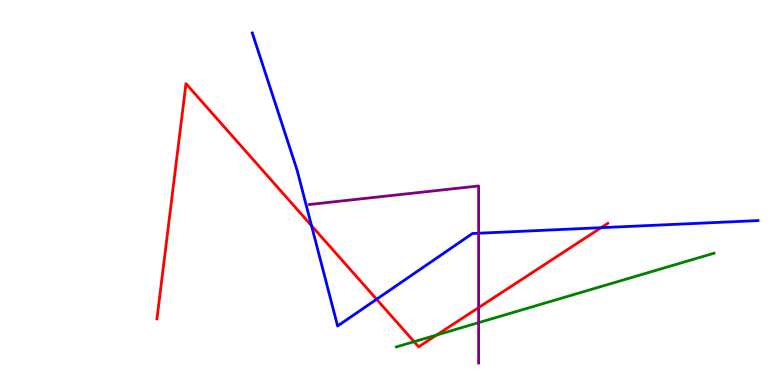[{'lines': ['blue', 'red'], 'intersections': [{'x': 4.02, 'y': 4.14}, {'x': 4.86, 'y': 2.23}, {'x': 7.76, 'y': 4.09}]}, {'lines': ['green', 'red'], 'intersections': [{'x': 5.34, 'y': 1.13}, {'x': 5.63, 'y': 1.3}]}, {'lines': ['purple', 'red'], 'intersections': [{'x': 6.18, 'y': 2.01}]}, {'lines': ['blue', 'green'], 'intersections': []}, {'lines': ['blue', 'purple'], 'intersections': [{'x': 6.18, 'y': 3.94}]}, {'lines': ['green', 'purple'], 'intersections': [{'x': 6.18, 'y': 1.62}]}]